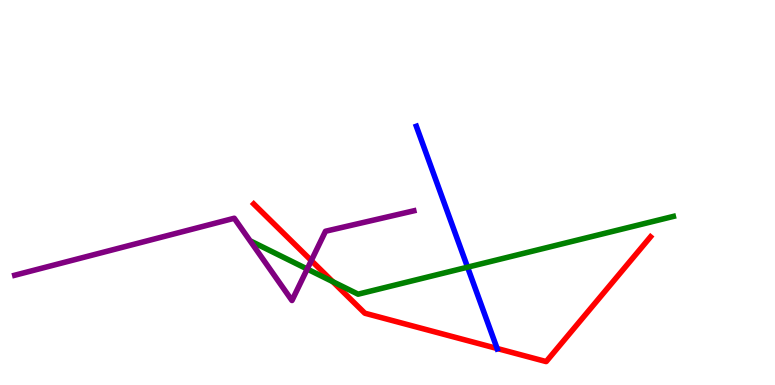[{'lines': ['blue', 'red'], 'intersections': [{'x': 6.41, 'y': 0.948}]}, {'lines': ['green', 'red'], 'intersections': [{'x': 4.29, 'y': 2.68}]}, {'lines': ['purple', 'red'], 'intersections': [{'x': 4.02, 'y': 3.23}]}, {'lines': ['blue', 'green'], 'intersections': [{'x': 6.03, 'y': 3.06}]}, {'lines': ['blue', 'purple'], 'intersections': []}, {'lines': ['green', 'purple'], 'intersections': [{'x': 3.96, 'y': 3.01}]}]